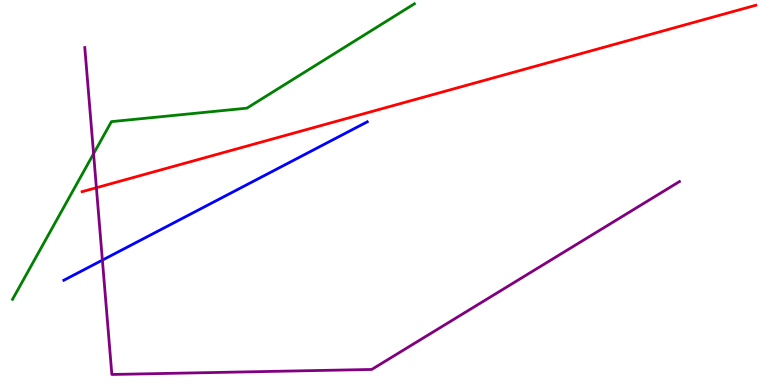[{'lines': ['blue', 'red'], 'intersections': []}, {'lines': ['green', 'red'], 'intersections': []}, {'lines': ['purple', 'red'], 'intersections': [{'x': 1.24, 'y': 5.12}]}, {'lines': ['blue', 'green'], 'intersections': []}, {'lines': ['blue', 'purple'], 'intersections': [{'x': 1.32, 'y': 3.24}]}, {'lines': ['green', 'purple'], 'intersections': [{'x': 1.21, 'y': 6.01}]}]